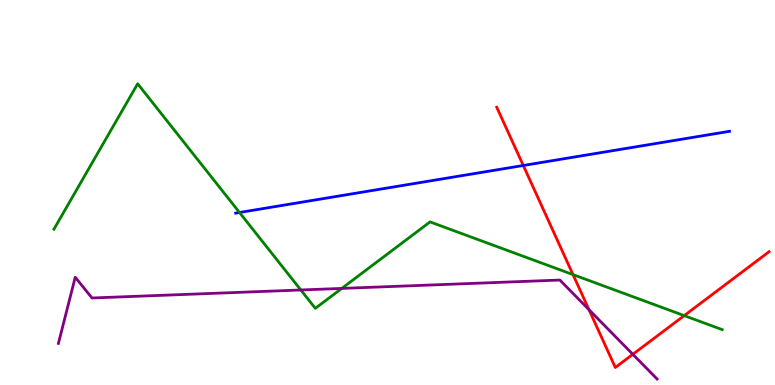[{'lines': ['blue', 'red'], 'intersections': [{'x': 6.75, 'y': 5.7}]}, {'lines': ['green', 'red'], 'intersections': [{'x': 7.39, 'y': 2.87}, {'x': 8.83, 'y': 1.8}]}, {'lines': ['purple', 'red'], 'intersections': [{'x': 7.6, 'y': 1.96}, {'x': 8.17, 'y': 0.797}]}, {'lines': ['blue', 'green'], 'intersections': [{'x': 3.09, 'y': 4.48}]}, {'lines': ['blue', 'purple'], 'intersections': []}, {'lines': ['green', 'purple'], 'intersections': [{'x': 3.88, 'y': 2.47}, {'x': 4.41, 'y': 2.51}]}]